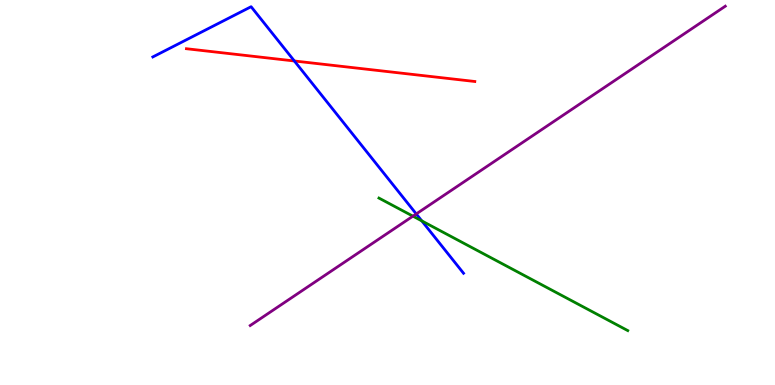[{'lines': ['blue', 'red'], 'intersections': [{'x': 3.8, 'y': 8.42}]}, {'lines': ['green', 'red'], 'intersections': []}, {'lines': ['purple', 'red'], 'intersections': []}, {'lines': ['blue', 'green'], 'intersections': [{'x': 5.44, 'y': 4.26}]}, {'lines': ['blue', 'purple'], 'intersections': [{'x': 5.37, 'y': 4.44}]}, {'lines': ['green', 'purple'], 'intersections': [{'x': 5.33, 'y': 4.39}]}]